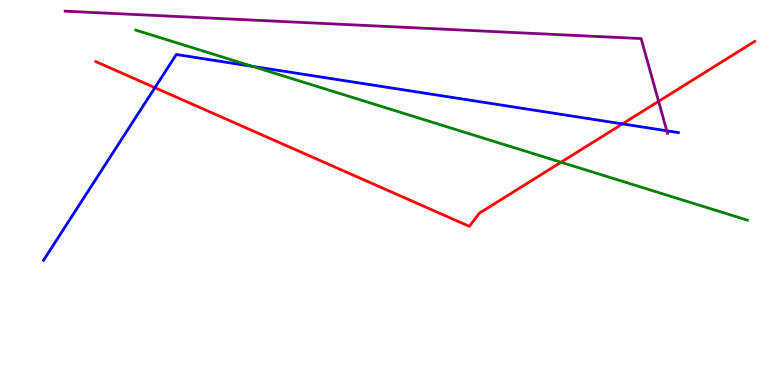[{'lines': ['blue', 'red'], 'intersections': [{'x': 2.0, 'y': 7.72}, {'x': 8.03, 'y': 6.78}]}, {'lines': ['green', 'red'], 'intersections': [{'x': 7.24, 'y': 5.79}]}, {'lines': ['purple', 'red'], 'intersections': [{'x': 8.5, 'y': 7.37}]}, {'lines': ['blue', 'green'], 'intersections': [{'x': 3.26, 'y': 8.28}]}, {'lines': ['blue', 'purple'], 'intersections': [{'x': 8.6, 'y': 6.6}]}, {'lines': ['green', 'purple'], 'intersections': []}]